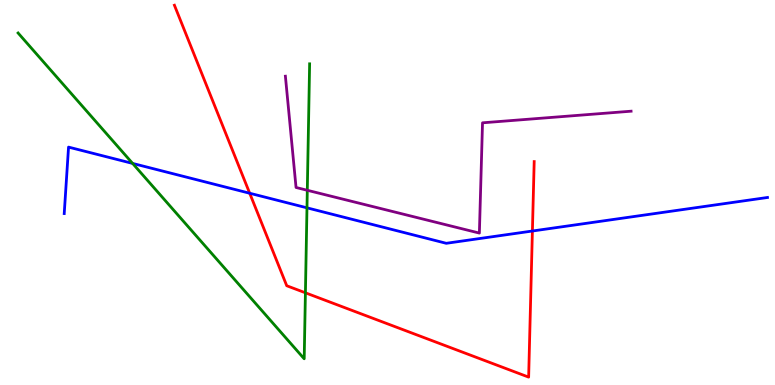[{'lines': ['blue', 'red'], 'intersections': [{'x': 3.22, 'y': 4.98}, {'x': 6.87, 'y': 4.0}]}, {'lines': ['green', 'red'], 'intersections': [{'x': 3.94, 'y': 2.39}]}, {'lines': ['purple', 'red'], 'intersections': []}, {'lines': ['blue', 'green'], 'intersections': [{'x': 1.71, 'y': 5.76}, {'x': 3.96, 'y': 4.6}]}, {'lines': ['blue', 'purple'], 'intersections': []}, {'lines': ['green', 'purple'], 'intersections': [{'x': 3.97, 'y': 5.06}]}]